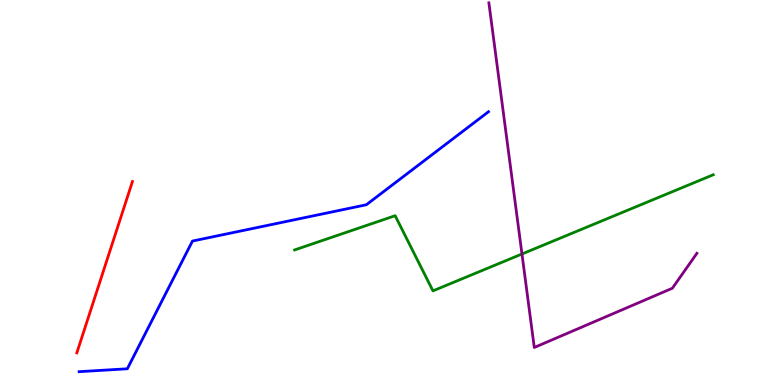[{'lines': ['blue', 'red'], 'intersections': []}, {'lines': ['green', 'red'], 'intersections': []}, {'lines': ['purple', 'red'], 'intersections': []}, {'lines': ['blue', 'green'], 'intersections': []}, {'lines': ['blue', 'purple'], 'intersections': []}, {'lines': ['green', 'purple'], 'intersections': [{'x': 6.74, 'y': 3.4}]}]